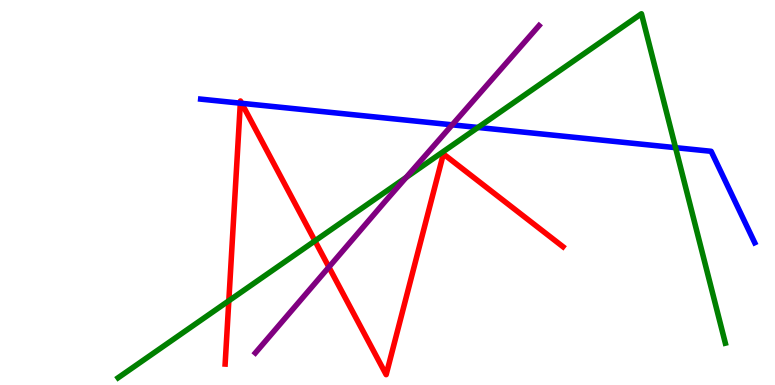[{'lines': ['blue', 'red'], 'intersections': [{'x': 3.1, 'y': 7.32}, {'x': 3.12, 'y': 7.32}]}, {'lines': ['green', 'red'], 'intersections': [{'x': 2.95, 'y': 2.19}, {'x': 4.06, 'y': 3.74}]}, {'lines': ['purple', 'red'], 'intersections': [{'x': 4.24, 'y': 3.06}]}, {'lines': ['blue', 'green'], 'intersections': [{'x': 6.17, 'y': 6.69}, {'x': 8.72, 'y': 6.16}]}, {'lines': ['blue', 'purple'], 'intersections': [{'x': 5.83, 'y': 6.76}]}, {'lines': ['green', 'purple'], 'intersections': [{'x': 5.24, 'y': 5.39}]}]